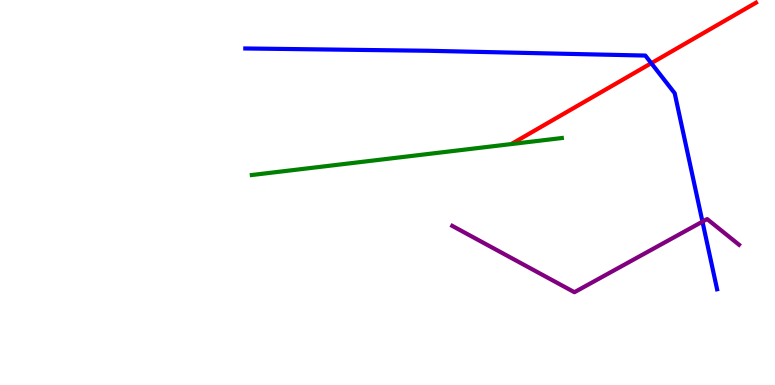[{'lines': ['blue', 'red'], 'intersections': [{'x': 8.4, 'y': 8.36}]}, {'lines': ['green', 'red'], 'intersections': []}, {'lines': ['purple', 'red'], 'intersections': []}, {'lines': ['blue', 'green'], 'intersections': []}, {'lines': ['blue', 'purple'], 'intersections': [{'x': 9.06, 'y': 4.24}]}, {'lines': ['green', 'purple'], 'intersections': []}]